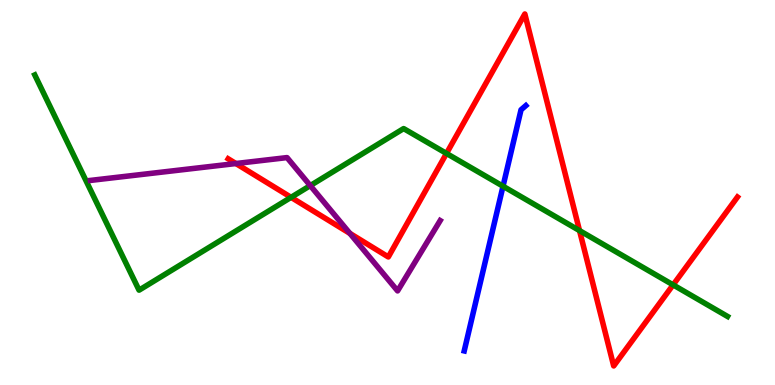[{'lines': ['blue', 'red'], 'intersections': []}, {'lines': ['green', 'red'], 'intersections': [{'x': 3.76, 'y': 4.87}, {'x': 5.76, 'y': 6.01}, {'x': 7.48, 'y': 4.01}, {'x': 8.69, 'y': 2.6}]}, {'lines': ['purple', 'red'], 'intersections': [{'x': 3.04, 'y': 5.75}, {'x': 4.51, 'y': 3.94}]}, {'lines': ['blue', 'green'], 'intersections': [{'x': 6.49, 'y': 5.16}]}, {'lines': ['blue', 'purple'], 'intersections': []}, {'lines': ['green', 'purple'], 'intersections': [{'x': 4.0, 'y': 5.18}]}]